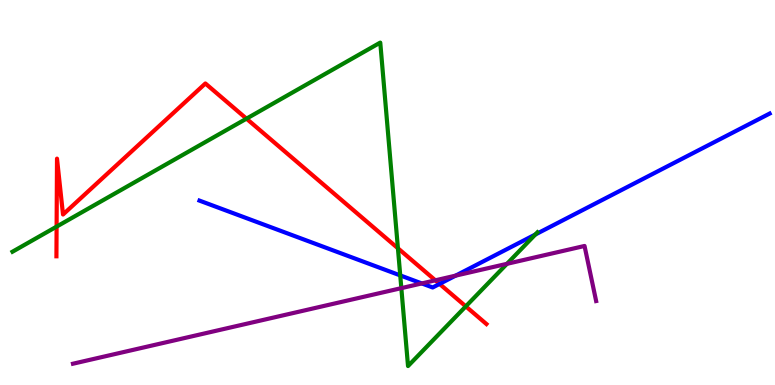[{'lines': ['blue', 'red'], 'intersections': [{'x': 5.67, 'y': 2.63}]}, {'lines': ['green', 'red'], 'intersections': [{'x': 0.73, 'y': 4.11}, {'x': 3.18, 'y': 6.92}, {'x': 5.13, 'y': 3.55}, {'x': 6.01, 'y': 2.04}]}, {'lines': ['purple', 'red'], 'intersections': [{'x': 5.62, 'y': 2.72}]}, {'lines': ['blue', 'green'], 'intersections': [{'x': 5.16, 'y': 2.85}, {'x': 6.91, 'y': 3.91}]}, {'lines': ['blue', 'purple'], 'intersections': [{'x': 5.44, 'y': 2.64}, {'x': 5.88, 'y': 2.84}]}, {'lines': ['green', 'purple'], 'intersections': [{'x': 5.18, 'y': 2.52}, {'x': 6.54, 'y': 3.15}]}]